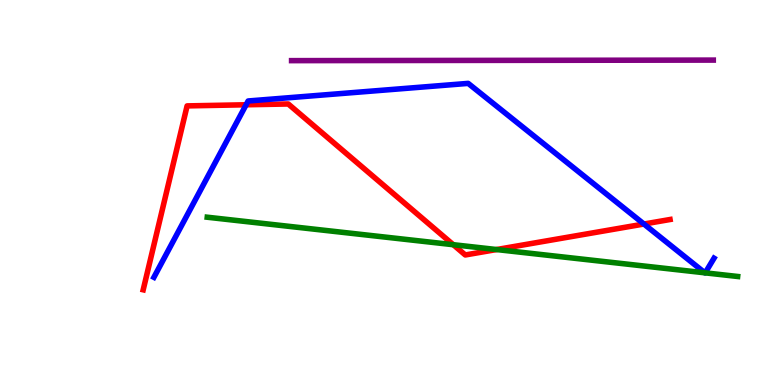[{'lines': ['blue', 'red'], 'intersections': [{'x': 3.18, 'y': 7.28}, {'x': 8.31, 'y': 4.18}]}, {'lines': ['green', 'red'], 'intersections': [{'x': 5.85, 'y': 3.64}, {'x': 6.41, 'y': 3.52}]}, {'lines': ['purple', 'red'], 'intersections': []}, {'lines': ['blue', 'green'], 'intersections': [{'x': 9.1, 'y': 2.91}, {'x': 9.1, 'y': 2.91}]}, {'lines': ['blue', 'purple'], 'intersections': []}, {'lines': ['green', 'purple'], 'intersections': []}]